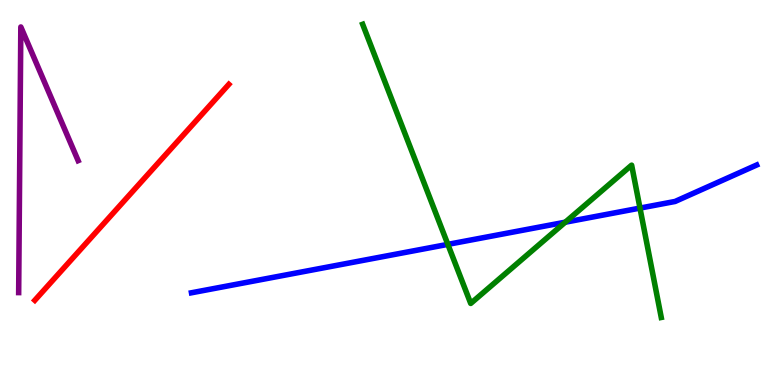[{'lines': ['blue', 'red'], 'intersections': []}, {'lines': ['green', 'red'], 'intersections': []}, {'lines': ['purple', 'red'], 'intersections': []}, {'lines': ['blue', 'green'], 'intersections': [{'x': 5.78, 'y': 3.65}, {'x': 7.29, 'y': 4.23}, {'x': 8.26, 'y': 4.6}]}, {'lines': ['blue', 'purple'], 'intersections': []}, {'lines': ['green', 'purple'], 'intersections': []}]